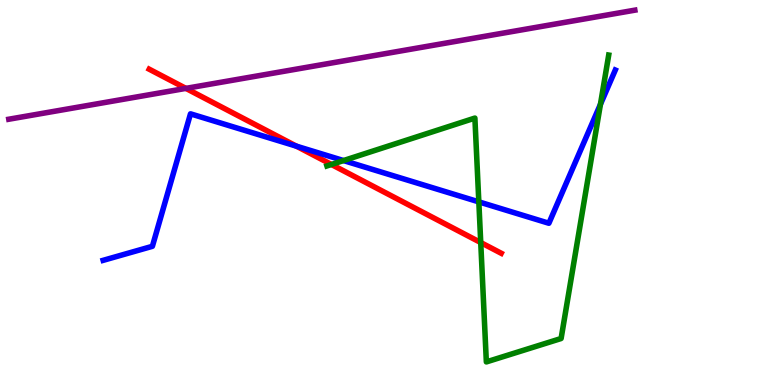[{'lines': ['blue', 'red'], 'intersections': [{'x': 3.82, 'y': 6.2}]}, {'lines': ['green', 'red'], 'intersections': [{'x': 4.28, 'y': 5.73}, {'x': 6.2, 'y': 3.7}]}, {'lines': ['purple', 'red'], 'intersections': [{'x': 2.4, 'y': 7.7}]}, {'lines': ['blue', 'green'], 'intersections': [{'x': 4.43, 'y': 5.83}, {'x': 6.18, 'y': 4.76}, {'x': 7.75, 'y': 7.29}]}, {'lines': ['blue', 'purple'], 'intersections': []}, {'lines': ['green', 'purple'], 'intersections': []}]